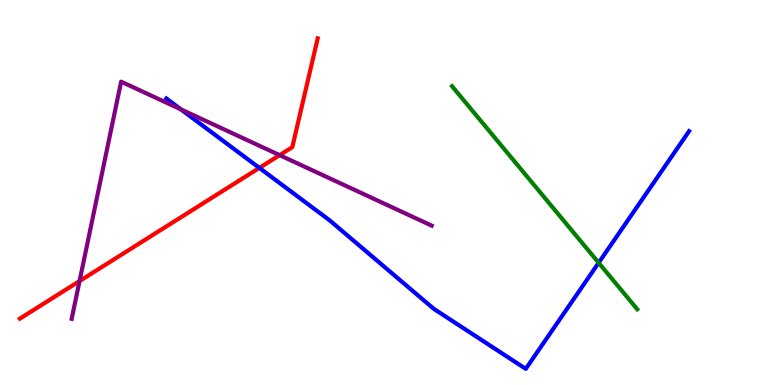[{'lines': ['blue', 'red'], 'intersections': [{'x': 3.35, 'y': 5.64}]}, {'lines': ['green', 'red'], 'intersections': []}, {'lines': ['purple', 'red'], 'intersections': [{'x': 1.03, 'y': 2.7}, {'x': 3.61, 'y': 5.97}]}, {'lines': ['blue', 'green'], 'intersections': [{'x': 7.72, 'y': 3.17}]}, {'lines': ['blue', 'purple'], 'intersections': [{'x': 2.33, 'y': 7.16}]}, {'lines': ['green', 'purple'], 'intersections': []}]